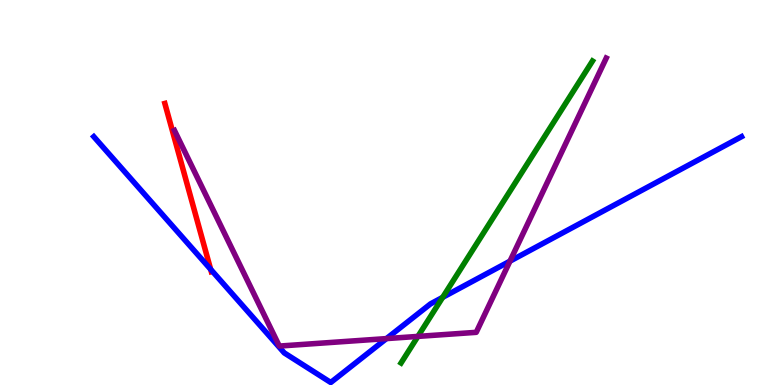[{'lines': ['blue', 'red'], 'intersections': [{'x': 2.72, 'y': 3.0}]}, {'lines': ['green', 'red'], 'intersections': []}, {'lines': ['purple', 'red'], 'intersections': []}, {'lines': ['blue', 'green'], 'intersections': [{'x': 5.71, 'y': 2.28}]}, {'lines': ['blue', 'purple'], 'intersections': [{'x': 4.99, 'y': 1.21}, {'x': 6.58, 'y': 3.22}]}, {'lines': ['green', 'purple'], 'intersections': [{'x': 5.39, 'y': 1.26}]}]